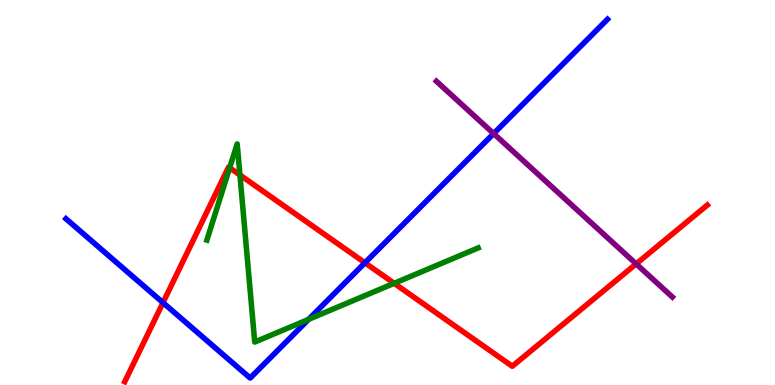[{'lines': ['blue', 'red'], 'intersections': [{'x': 2.1, 'y': 2.14}, {'x': 4.71, 'y': 3.17}]}, {'lines': ['green', 'red'], 'intersections': [{'x': 2.96, 'y': 5.64}, {'x': 3.1, 'y': 5.45}, {'x': 5.09, 'y': 2.64}]}, {'lines': ['purple', 'red'], 'intersections': [{'x': 8.21, 'y': 3.15}]}, {'lines': ['blue', 'green'], 'intersections': [{'x': 3.98, 'y': 1.71}]}, {'lines': ['blue', 'purple'], 'intersections': [{'x': 6.37, 'y': 6.53}]}, {'lines': ['green', 'purple'], 'intersections': []}]